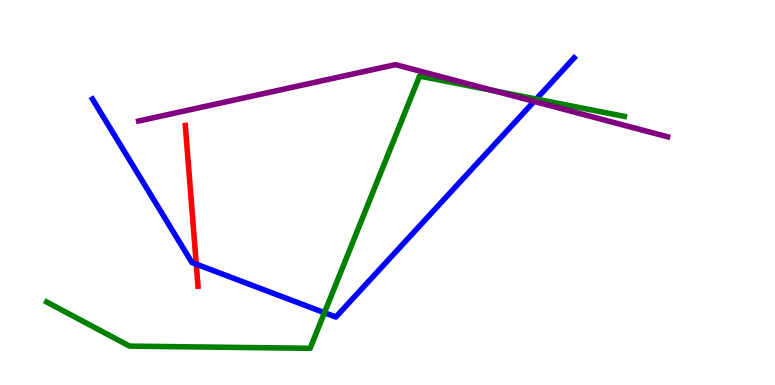[{'lines': ['blue', 'red'], 'intersections': [{'x': 2.53, 'y': 3.14}]}, {'lines': ['green', 'red'], 'intersections': []}, {'lines': ['purple', 'red'], 'intersections': []}, {'lines': ['blue', 'green'], 'intersections': [{'x': 4.19, 'y': 1.88}, {'x': 6.92, 'y': 7.43}]}, {'lines': ['blue', 'purple'], 'intersections': [{'x': 6.89, 'y': 7.37}]}, {'lines': ['green', 'purple'], 'intersections': [{'x': 6.37, 'y': 7.64}]}]